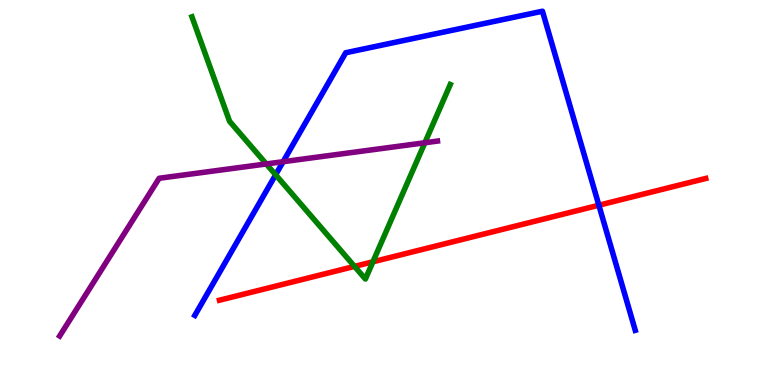[{'lines': ['blue', 'red'], 'intersections': [{'x': 7.73, 'y': 4.67}]}, {'lines': ['green', 'red'], 'intersections': [{'x': 4.57, 'y': 3.08}, {'x': 4.81, 'y': 3.2}]}, {'lines': ['purple', 'red'], 'intersections': []}, {'lines': ['blue', 'green'], 'intersections': [{'x': 3.56, 'y': 5.46}]}, {'lines': ['blue', 'purple'], 'intersections': [{'x': 3.65, 'y': 5.8}]}, {'lines': ['green', 'purple'], 'intersections': [{'x': 3.44, 'y': 5.74}, {'x': 5.48, 'y': 6.29}]}]